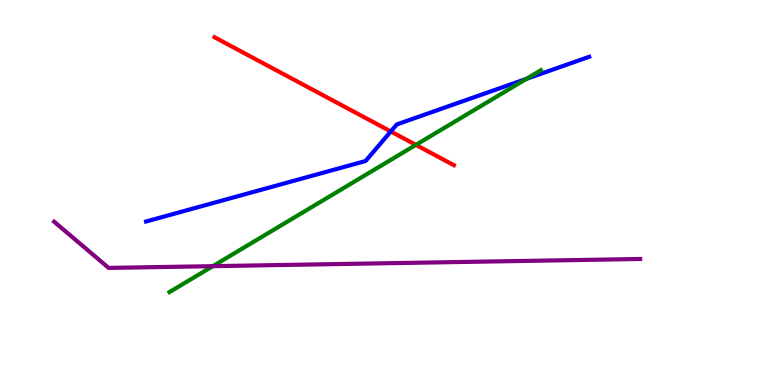[{'lines': ['blue', 'red'], 'intersections': [{'x': 5.04, 'y': 6.59}]}, {'lines': ['green', 'red'], 'intersections': [{'x': 5.37, 'y': 6.24}]}, {'lines': ['purple', 'red'], 'intersections': []}, {'lines': ['blue', 'green'], 'intersections': [{'x': 6.79, 'y': 7.95}]}, {'lines': ['blue', 'purple'], 'intersections': []}, {'lines': ['green', 'purple'], 'intersections': [{'x': 2.75, 'y': 3.09}]}]